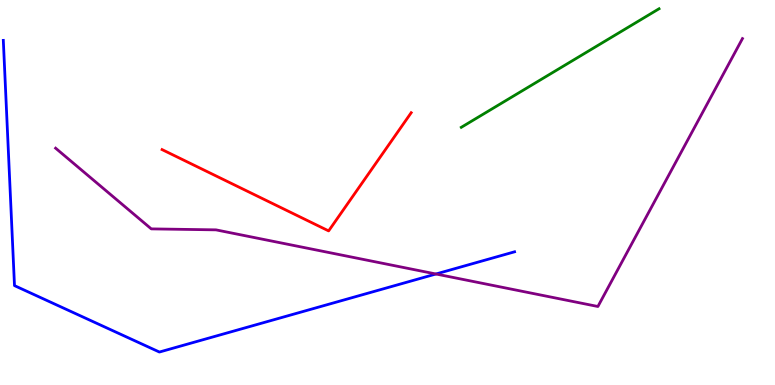[{'lines': ['blue', 'red'], 'intersections': []}, {'lines': ['green', 'red'], 'intersections': []}, {'lines': ['purple', 'red'], 'intersections': []}, {'lines': ['blue', 'green'], 'intersections': []}, {'lines': ['blue', 'purple'], 'intersections': [{'x': 5.63, 'y': 2.88}]}, {'lines': ['green', 'purple'], 'intersections': []}]